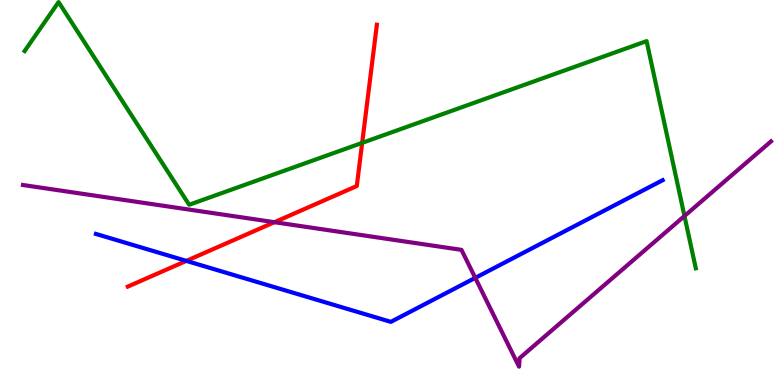[{'lines': ['blue', 'red'], 'intersections': [{'x': 2.4, 'y': 3.22}]}, {'lines': ['green', 'red'], 'intersections': [{'x': 4.67, 'y': 6.29}]}, {'lines': ['purple', 'red'], 'intersections': [{'x': 3.54, 'y': 4.23}]}, {'lines': ['blue', 'green'], 'intersections': []}, {'lines': ['blue', 'purple'], 'intersections': [{'x': 6.13, 'y': 2.78}]}, {'lines': ['green', 'purple'], 'intersections': [{'x': 8.83, 'y': 4.39}]}]